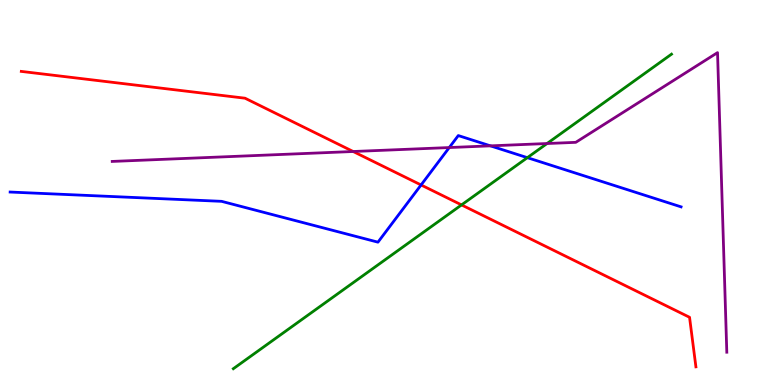[{'lines': ['blue', 'red'], 'intersections': [{'x': 5.43, 'y': 5.2}]}, {'lines': ['green', 'red'], 'intersections': [{'x': 5.96, 'y': 4.68}]}, {'lines': ['purple', 'red'], 'intersections': [{'x': 4.56, 'y': 6.06}]}, {'lines': ['blue', 'green'], 'intersections': [{'x': 6.8, 'y': 5.9}]}, {'lines': ['blue', 'purple'], 'intersections': [{'x': 5.8, 'y': 6.17}, {'x': 6.33, 'y': 6.21}]}, {'lines': ['green', 'purple'], 'intersections': [{'x': 7.06, 'y': 6.27}]}]